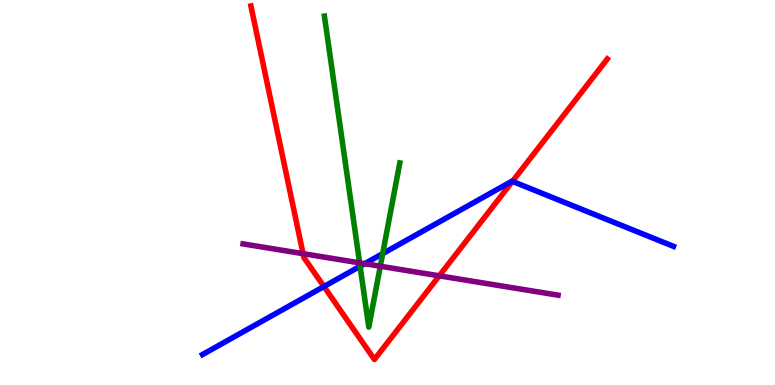[{'lines': ['blue', 'red'], 'intersections': [{'x': 4.18, 'y': 2.56}, {'x': 6.61, 'y': 5.29}]}, {'lines': ['green', 'red'], 'intersections': []}, {'lines': ['purple', 'red'], 'intersections': [{'x': 3.91, 'y': 3.41}, {'x': 5.67, 'y': 2.84}]}, {'lines': ['blue', 'green'], 'intersections': [{'x': 4.65, 'y': 3.08}, {'x': 4.94, 'y': 3.41}]}, {'lines': ['blue', 'purple'], 'intersections': [{'x': 4.71, 'y': 3.15}]}, {'lines': ['green', 'purple'], 'intersections': [{'x': 4.64, 'y': 3.17}, {'x': 4.91, 'y': 3.08}]}]